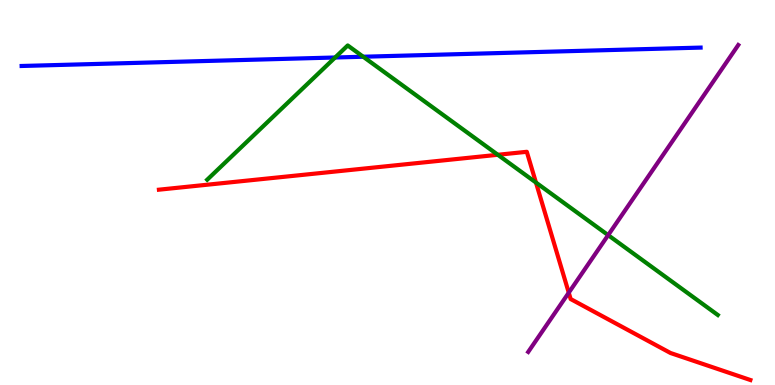[{'lines': ['blue', 'red'], 'intersections': []}, {'lines': ['green', 'red'], 'intersections': [{'x': 6.42, 'y': 5.98}, {'x': 6.92, 'y': 5.26}]}, {'lines': ['purple', 'red'], 'intersections': [{'x': 7.34, 'y': 2.4}]}, {'lines': ['blue', 'green'], 'intersections': [{'x': 4.32, 'y': 8.51}, {'x': 4.69, 'y': 8.53}]}, {'lines': ['blue', 'purple'], 'intersections': []}, {'lines': ['green', 'purple'], 'intersections': [{'x': 7.85, 'y': 3.89}]}]